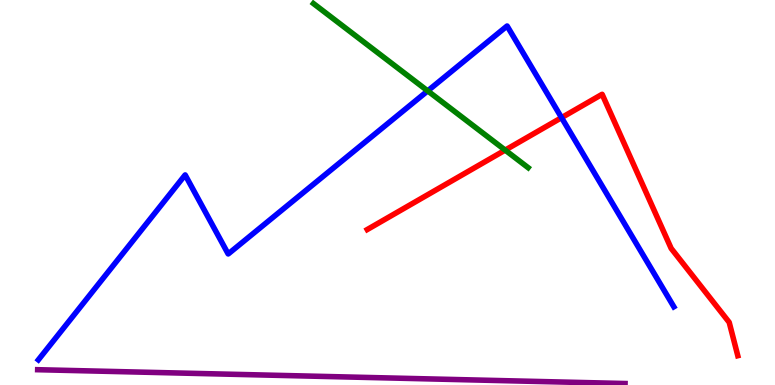[{'lines': ['blue', 'red'], 'intersections': [{'x': 7.25, 'y': 6.94}]}, {'lines': ['green', 'red'], 'intersections': [{'x': 6.52, 'y': 6.1}]}, {'lines': ['purple', 'red'], 'intersections': []}, {'lines': ['blue', 'green'], 'intersections': [{'x': 5.52, 'y': 7.64}]}, {'lines': ['blue', 'purple'], 'intersections': []}, {'lines': ['green', 'purple'], 'intersections': []}]